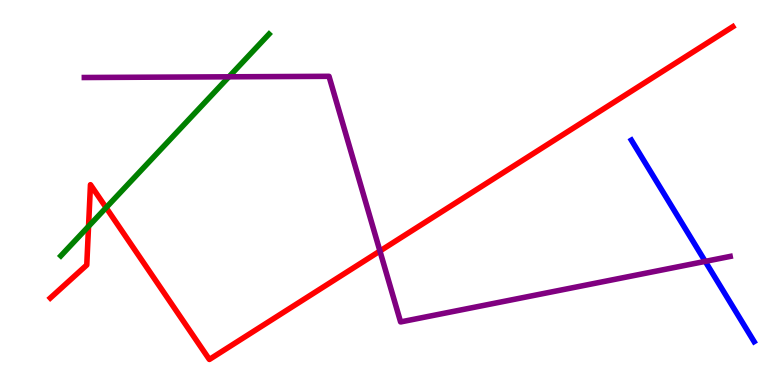[{'lines': ['blue', 'red'], 'intersections': []}, {'lines': ['green', 'red'], 'intersections': [{'x': 1.14, 'y': 4.12}, {'x': 1.37, 'y': 4.61}]}, {'lines': ['purple', 'red'], 'intersections': [{'x': 4.9, 'y': 3.48}]}, {'lines': ['blue', 'green'], 'intersections': []}, {'lines': ['blue', 'purple'], 'intersections': [{'x': 9.1, 'y': 3.21}]}, {'lines': ['green', 'purple'], 'intersections': [{'x': 2.95, 'y': 8.01}]}]